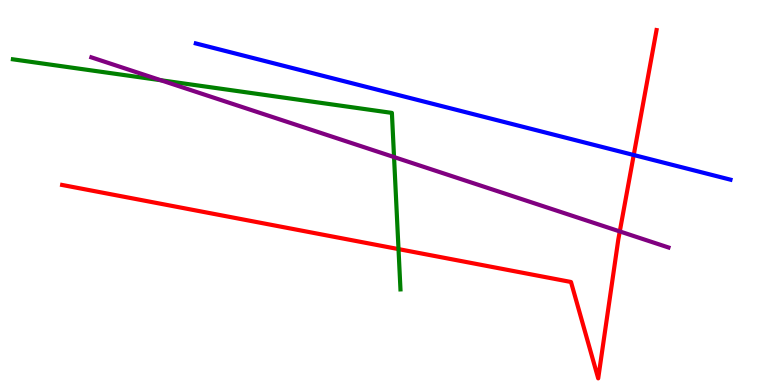[{'lines': ['blue', 'red'], 'intersections': [{'x': 8.18, 'y': 5.97}]}, {'lines': ['green', 'red'], 'intersections': [{'x': 5.14, 'y': 3.53}]}, {'lines': ['purple', 'red'], 'intersections': [{'x': 8.0, 'y': 3.99}]}, {'lines': ['blue', 'green'], 'intersections': []}, {'lines': ['blue', 'purple'], 'intersections': []}, {'lines': ['green', 'purple'], 'intersections': [{'x': 2.07, 'y': 7.92}, {'x': 5.08, 'y': 5.92}]}]